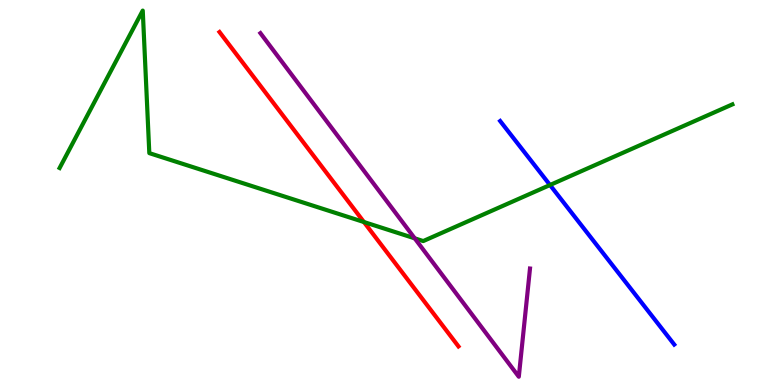[{'lines': ['blue', 'red'], 'intersections': []}, {'lines': ['green', 'red'], 'intersections': [{'x': 4.7, 'y': 4.23}]}, {'lines': ['purple', 'red'], 'intersections': []}, {'lines': ['blue', 'green'], 'intersections': [{'x': 7.1, 'y': 5.19}]}, {'lines': ['blue', 'purple'], 'intersections': []}, {'lines': ['green', 'purple'], 'intersections': [{'x': 5.35, 'y': 3.81}]}]